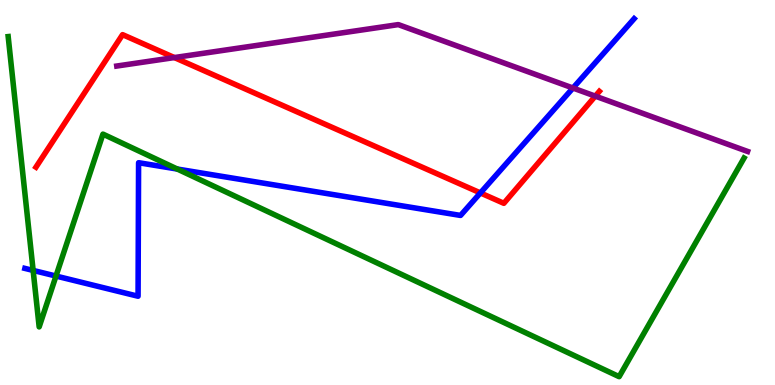[{'lines': ['blue', 'red'], 'intersections': [{'x': 6.2, 'y': 4.99}]}, {'lines': ['green', 'red'], 'intersections': []}, {'lines': ['purple', 'red'], 'intersections': [{'x': 2.25, 'y': 8.5}, {'x': 7.68, 'y': 7.5}]}, {'lines': ['blue', 'green'], 'intersections': [{'x': 0.428, 'y': 2.98}, {'x': 0.722, 'y': 2.83}, {'x': 2.29, 'y': 5.61}]}, {'lines': ['blue', 'purple'], 'intersections': [{'x': 7.39, 'y': 7.71}]}, {'lines': ['green', 'purple'], 'intersections': []}]